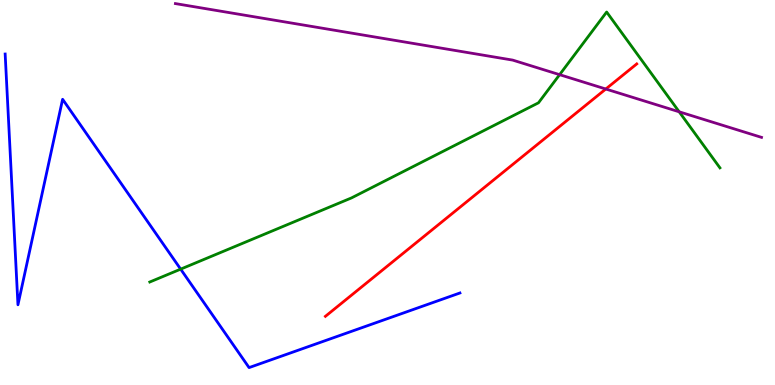[{'lines': ['blue', 'red'], 'intersections': []}, {'lines': ['green', 'red'], 'intersections': []}, {'lines': ['purple', 'red'], 'intersections': [{'x': 7.82, 'y': 7.69}]}, {'lines': ['blue', 'green'], 'intersections': [{'x': 2.33, 'y': 3.01}]}, {'lines': ['blue', 'purple'], 'intersections': []}, {'lines': ['green', 'purple'], 'intersections': [{'x': 7.22, 'y': 8.06}, {'x': 8.76, 'y': 7.1}]}]